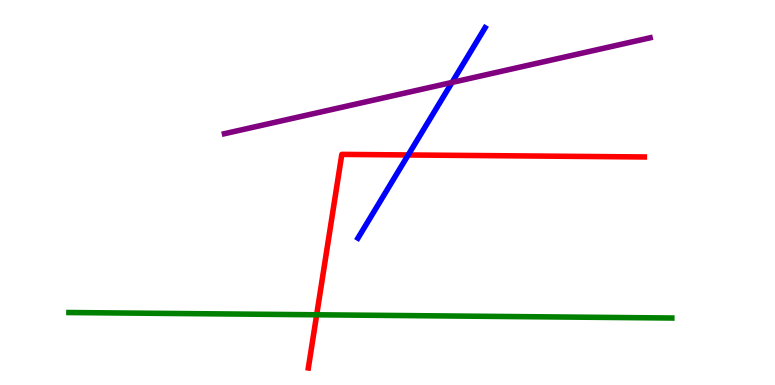[{'lines': ['blue', 'red'], 'intersections': [{'x': 5.27, 'y': 5.98}]}, {'lines': ['green', 'red'], 'intersections': [{'x': 4.09, 'y': 1.82}]}, {'lines': ['purple', 'red'], 'intersections': []}, {'lines': ['blue', 'green'], 'intersections': []}, {'lines': ['blue', 'purple'], 'intersections': [{'x': 5.83, 'y': 7.86}]}, {'lines': ['green', 'purple'], 'intersections': []}]